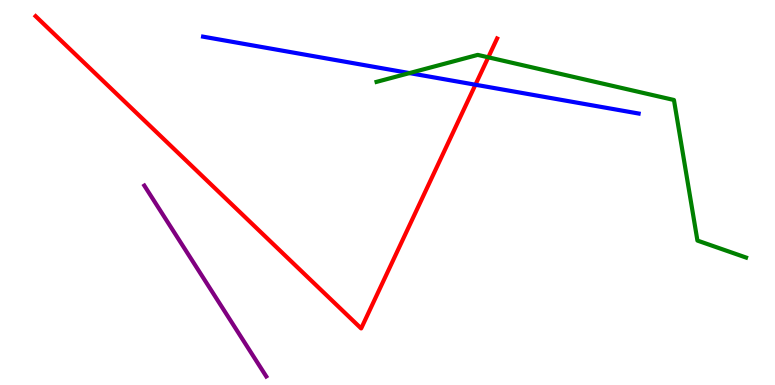[{'lines': ['blue', 'red'], 'intersections': [{'x': 6.13, 'y': 7.8}]}, {'lines': ['green', 'red'], 'intersections': [{'x': 6.3, 'y': 8.51}]}, {'lines': ['purple', 'red'], 'intersections': []}, {'lines': ['blue', 'green'], 'intersections': [{'x': 5.28, 'y': 8.1}]}, {'lines': ['blue', 'purple'], 'intersections': []}, {'lines': ['green', 'purple'], 'intersections': []}]